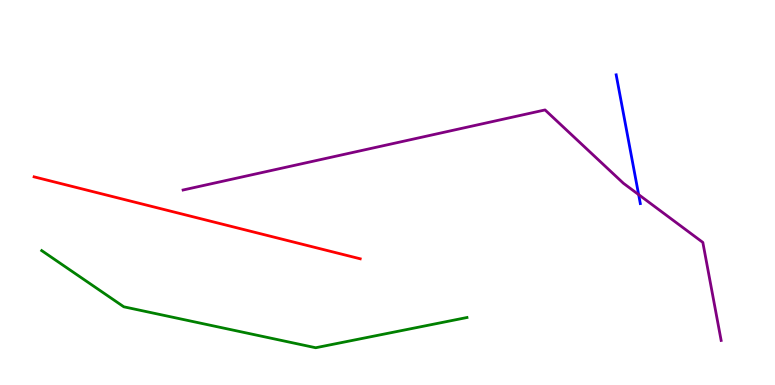[{'lines': ['blue', 'red'], 'intersections': []}, {'lines': ['green', 'red'], 'intersections': []}, {'lines': ['purple', 'red'], 'intersections': []}, {'lines': ['blue', 'green'], 'intersections': []}, {'lines': ['blue', 'purple'], 'intersections': [{'x': 8.24, 'y': 4.95}]}, {'lines': ['green', 'purple'], 'intersections': []}]